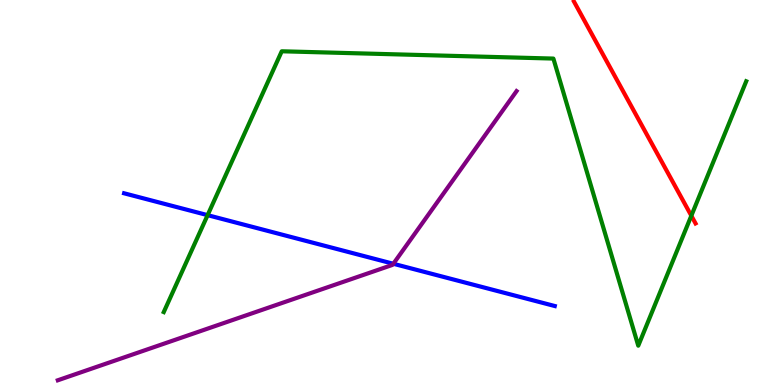[{'lines': ['blue', 'red'], 'intersections': []}, {'lines': ['green', 'red'], 'intersections': [{'x': 8.92, 'y': 4.4}]}, {'lines': ['purple', 'red'], 'intersections': []}, {'lines': ['blue', 'green'], 'intersections': [{'x': 2.68, 'y': 4.41}]}, {'lines': ['blue', 'purple'], 'intersections': [{'x': 5.08, 'y': 3.15}]}, {'lines': ['green', 'purple'], 'intersections': []}]